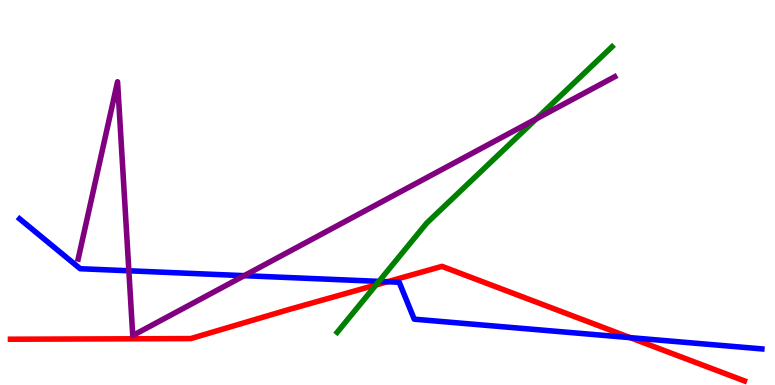[{'lines': ['blue', 'red'], 'intersections': [{'x': 5.0, 'y': 2.68}, {'x': 8.13, 'y': 1.23}]}, {'lines': ['green', 'red'], 'intersections': [{'x': 4.85, 'y': 2.6}]}, {'lines': ['purple', 'red'], 'intersections': []}, {'lines': ['blue', 'green'], 'intersections': [{'x': 4.89, 'y': 2.69}]}, {'lines': ['blue', 'purple'], 'intersections': [{'x': 1.66, 'y': 2.97}, {'x': 3.15, 'y': 2.84}]}, {'lines': ['green', 'purple'], 'intersections': [{'x': 6.92, 'y': 6.91}]}]